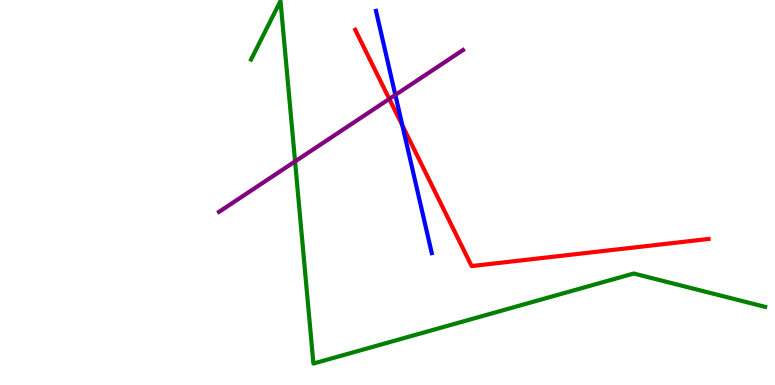[{'lines': ['blue', 'red'], 'intersections': [{'x': 5.19, 'y': 6.74}]}, {'lines': ['green', 'red'], 'intersections': []}, {'lines': ['purple', 'red'], 'intersections': [{'x': 5.02, 'y': 7.43}]}, {'lines': ['blue', 'green'], 'intersections': []}, {'lines': ['blue', 'purple'], 'intersections': [{'x': 5.1, 'y': 7.53}]}, {'lines': ['green', 'purple'], 'intersections': [{'x': 3.81, 'y': 5.81}]}]